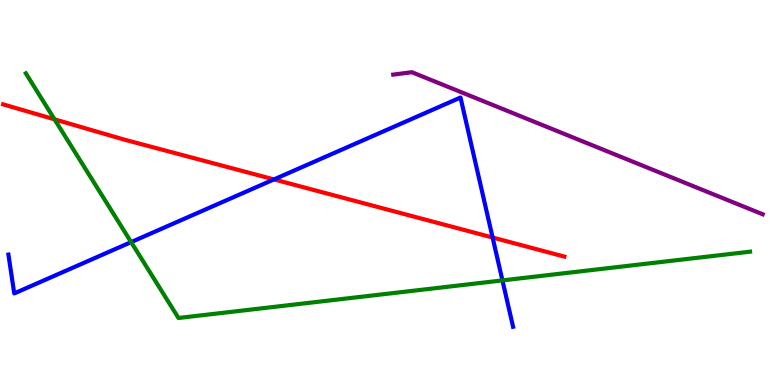[{'lines': ['blue', 'red'], 'intersections': [{'x': 3.54, 'y': 5.34}, {'x': 6.36, 'y': 3.83}]}, {'lines': ['green', 'red'], 'intersections': [{'x': 0.704, 'y': 6.9}]}, {'lines': ['purple', 'red'], 'intersections': []}, {'lines': ['blue', 'green'], 'intersections': [{'x': 1.69, 'y': 3.71}, {'x': 6.48, 'y': 2.72}]}, {'lines': ['blue', 'purple'], 'intersections': []}, {'lines': ['green', 'purple'], 'intersections': []}]